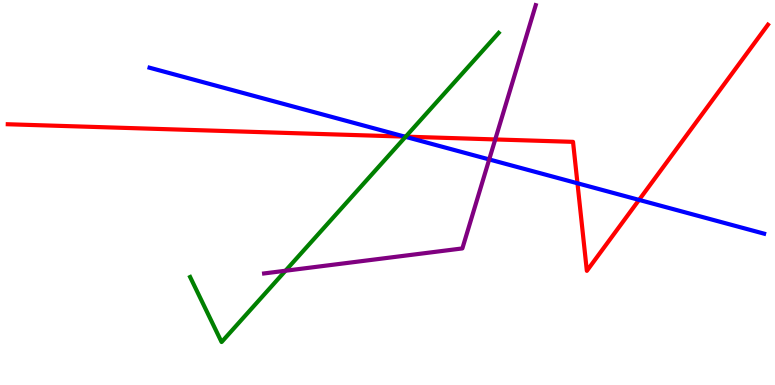[{'lines': ['blue', 'red'], 'intersections': [{'x': 5.22, 'y': 6.45}, {'x': 7.45, 'y': 5.24}, {'x': 8.25, 'y': 4.81}]}, {'lines': ['green', 'red'], 'intersections': [{'x': 5.23, 'y': 6.45}]}, {'lines': ['purple', 'red'], 'intersections': [{'x': 6.39, 'y': 6.38}]}, {'lines': ['blue', 'green'], 'intersections': [{'x': 5.23, 'y': 6.45}]}, {'lines': ['blue', 'purple'], 'intersections': [{'x': 6.31, 'y': 5.86}]}, {'lines': ['green', 'purple'], 'intersections': [{'x': 3.68, 'y': 2.97}]}]